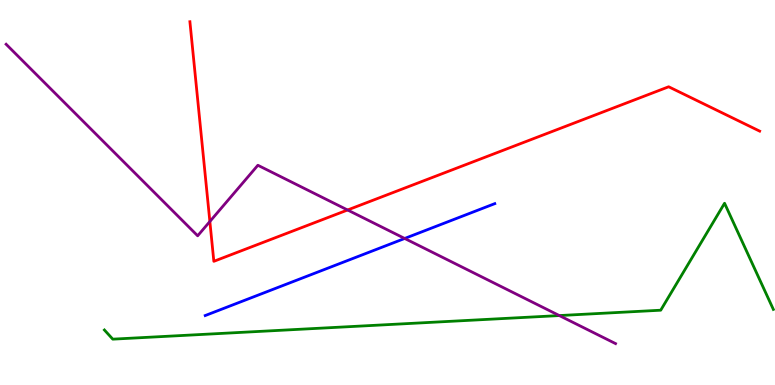[{'lines': ['blue', 'red'], 'intersections': []}, {'lines': ['green', 'red'], 'intersections': []}, {'lines': ['purple', 'red'], 'intersections': [{'x': 2.71, 'y': 4.25}, {'x': 4.49, 'y': 4.55}]}, {'lines': ['blue', 'green'], 'intersections': []}, {'lines': ['blue', 'purple'], 'intersections': [{'x': 5.22, 'y': 3.81}]}, {'lines': ['green', 'purple'], 'intersections': [{'x': 7.22, 'y': 1.8}]}]